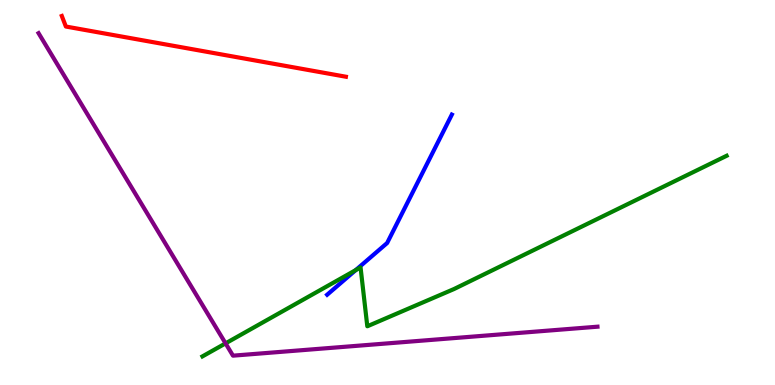[{'lines': ['blue', 'red'], 'intersections': []}, {'lines': ['green', 'red'], 'intersections': []}, {'lines': ['purple', 'red'], 'intersections': []}, {'lines': ['blue', 'green'], 'intersections': [{'x': 4.59, 'y': 2.98}]}, {'lines': ['blue', 'purple'], 'intersections': []}, {'lines': ['green', 'purple'], 'intersections': [{'x': 2.91, 'y': 1.08}]}]